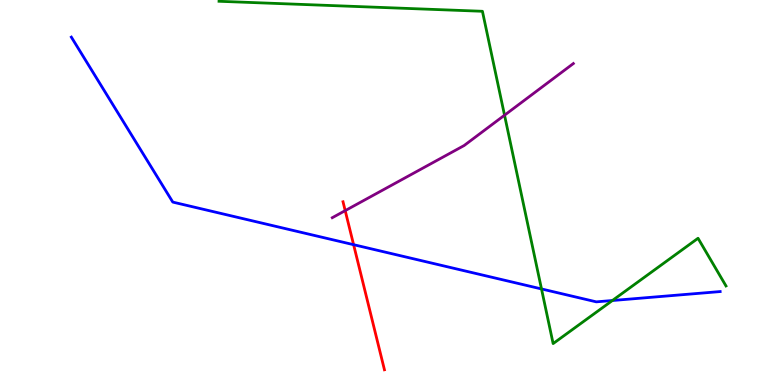[{'lines': ['blue', 'red'], 'intersections': [{'x': 4.56, 'y': 3.64}]}, {'lines': ['green', 'red'], 'intersections': []}, {'lines': ['purple', 'red'], 'intersections': [{'x': 4.45, 'y': 4.53}]}, {'lines': ['blue', 'green'], 'intersections': [{'x': 6.99, 'y': 2.5}, {'x': 7.9, 'y': 2.19}]}, {'lines': ['blue', 'purple'], 'intersections': []}, {'lines': ['green', 'purple'], 'intersections': [{'x': 6.51, 'y': 7.01}]}]